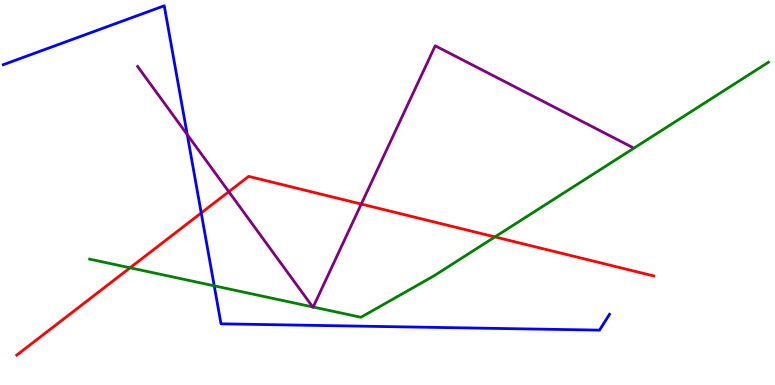[{'lines': ['blue', 'red'], 'intersections': [{'x': 2.6, 'y': 4.47}]}, {'lines': ['green', 'red'], 'intersections': [{'x': 1.68, 'y': 3.04}, {'x': 6.39, 'y': 3.85}]}, {'lines': ['purple', 'red'], 'intersections': [{'x': 2.95, 'y': 5.02}, {'x': 4.66, 'y': 4.7}]}, {'lines': ['blue', 'green'], 'intersections': [{'x': 2.76, 'y': 2.58}]}, {'lines': ['blue', 'purple'], 'intersections': [{'x': 2.42, 'y': 6.5}]}, {'lines': ['green', 'purple'], 'intersections': [{'x': 4.04, 'y': 2.03}, {'x': 4.04, 'y': 2.03}]}]